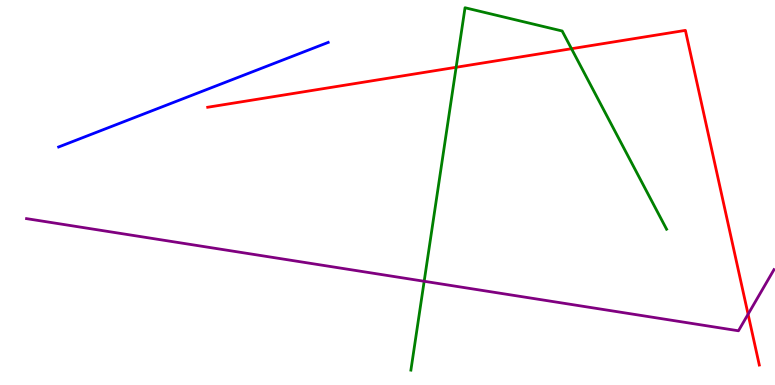[{'lines': ['blue', 'red'], 'intersections': []}, {'lines': ['green', 'red'], 'intersections': [{'x': 5.89, 'y': 8.25}, {'x': 7.37, 'y': 8.73}]}, {'lines': ['purple', 'red'], 'intersections': [{'x': 9.65, 'y': 1.84}]}, {'lines': ['blue', 'green'], 'intersections': []}, {'lines': ['blue', 'purple'], 'intersections': []}, {'lines': ['green', 'purple'], 'intersections': [{'x': 5.47, 'y': 2.69}]}]